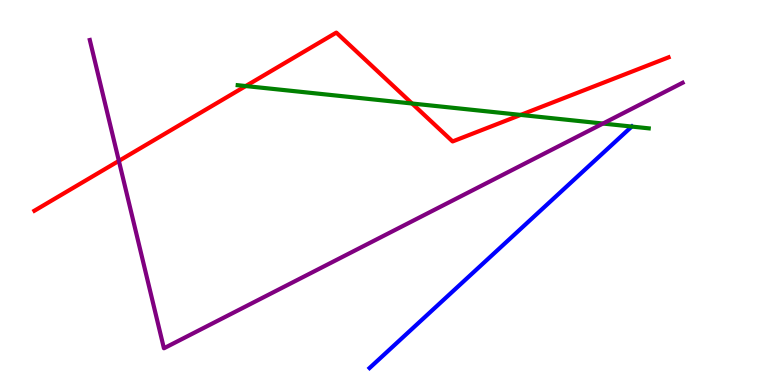[{'lines': ['blue', 'red'], 'intersections': []}, {'lines': ['green', 'red'], 'intersections': [{'x': 3.17, 'y': 7.76}, {'x': 5.32, 'y': 7.31}, {'x': 6.72, 'y': 7.02}]}, {'lines': ['purple', 'red'], 'intersections': [{'x': 1.53, 'y': 5.82}]}, {'lines': ['blue', 'green'], 'intersections': [{'x': 8.15, 'y': 6.71}]}, {'lines': ['blue', 'purple'], 'intersections': []}, {'lines': ['green', 'purple'], 'intersections': [{'x': 7.78, 'y': 6.79}]}]